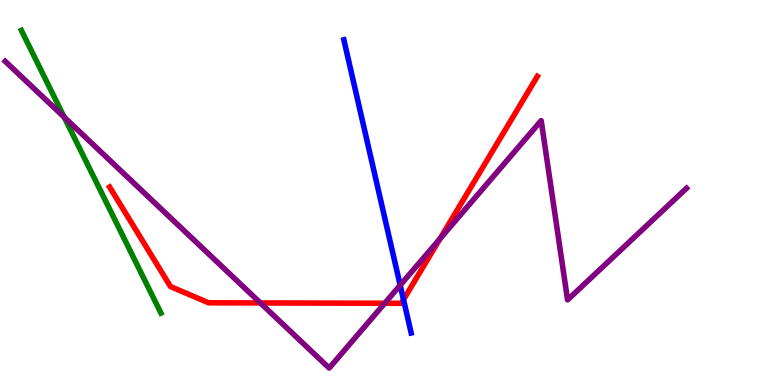[{'lines': ['blue', 'red'], 'intersections': [{'x': 5.21, 'y': 2.22}]}, {'lines': ['green', 'red'], 'intersections': []}, {'lines': ['purple', 'red'], 'intersections': [{'x': 3.36, 'y': 2.13}, {'x': 4.96, 'y': 2.12}, {'x': 5.68, 'y': 3.8}]}, {'lines': ['blue', 'green'], 'intersections': []}, {'lines': ['blue', 'purple'], 'intersections': [{'x': 5.16, 'y': 2.59}]}, {'lines': ['green', 'purple'], 'intersections': [{'x': 0.829, 'y': 6.96}]}]